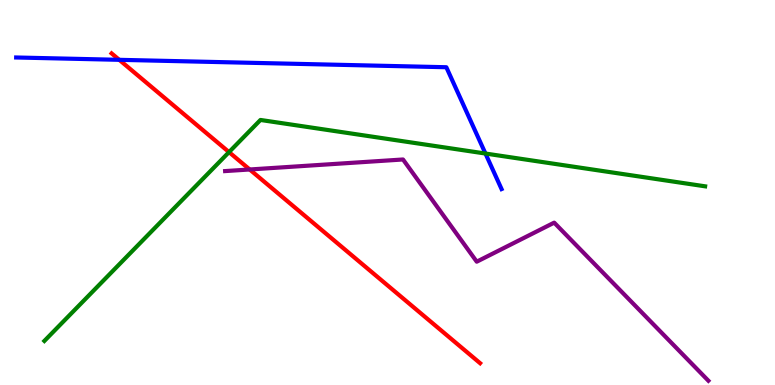[{'lines': ['blue', 'red'], 'intersections': [{'x': 1.54, 'y': 8.45}]}, {'lines': ['green', 'red'], 'intersections': [{'x': 2.96, 'y': 6.05}]}, {'lines': ['purple', 'red'], 'intersections': [{'x': 3.22, 'y': 5.6}]}, {'lines': ['blue', 'green'], 'intersections': [{'x': 6.26, 'y': 6.01}]}, {'lines': ['blue', 'purple'], 'intersections': []}, {'lines': ['green', 'purple'], 'intersections': []}]